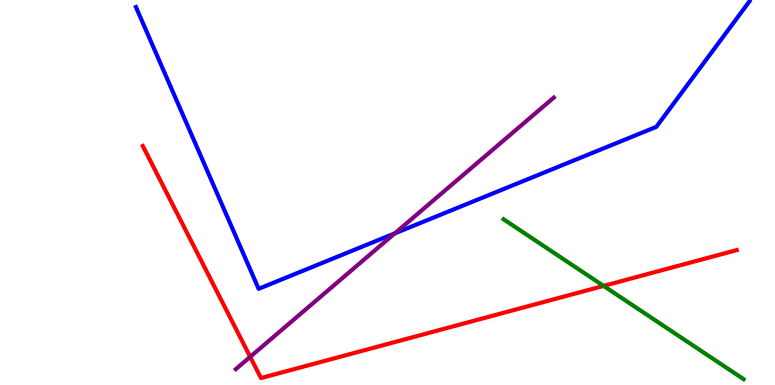[{'lines': ['blue', 'red'], 'intersections': []}, {'lines': ['green', 'red'], 'intersections': [{'x': 7.79, 'y': 2.57}]}, {'lines': ['purple', 'red'], 'intersections': [{'x': 3.23, 'y': 0.731}]}, {'lines': ['blue', 'green'], 'intersections': []}, {'lines': ['blue', 'purple'], 'intersections': [{'x': 5.09, 'y': 3.94}]}, {'lines': ['green', 'purple'], 'intersections': []}]